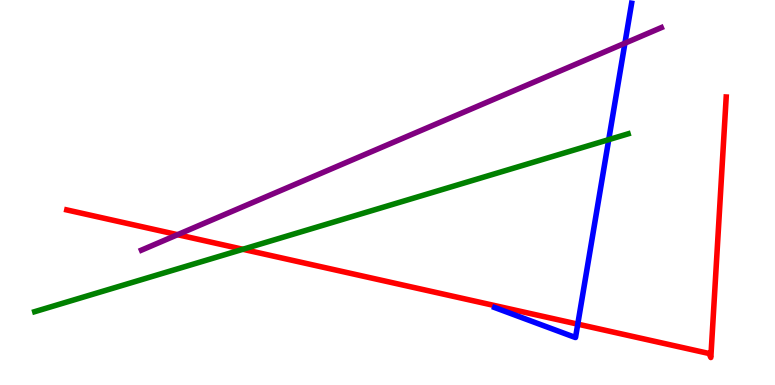[{'lines': ['blue', 'red'], 'intersections': [{'x': 7.46, 'y': 1.58}]}, {'lines': ['green', 'red'], 'intersections': [{'x': 3.13, 'y': 3.53}]}, {'lines': ['purple', 'red'], 'intersections': [{'x': 2.29, 'y': 3.9}]}, {'lines': ['blue', 'green'], 'intersections': [{'x': 7.85, 'y': 6.37}]}, {'lines': ['blue', 'purple'], 'intersections': [{'x': 8.06, 'y': 8.88}]}, {'lines': ['green', 'purple'], 'intersections': []}]